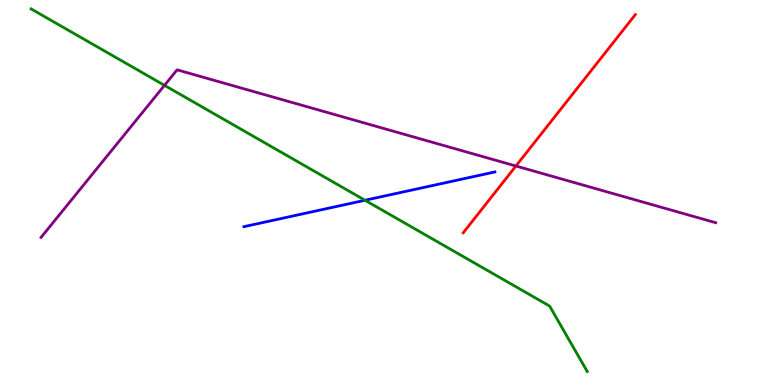[{'lines': ['blue', 'red'], 'intersections': []}, {'lines': ['green', 'red'], 'intersections': []}, {'lines': ['purple', 'red'], 'intersections': [{'x': 6.66, 'y': 5.69}]}, {'lines': ['blue', 'green'], 'intersections': [{'x': 4.71, 'y': 4.8}]}, {'lines': ['blue', 'purple'], 'intersections': []}, {'lines': ['green', 'purple'], 'intersections': [{'x': 2.12, 'y': 7.78}]}]